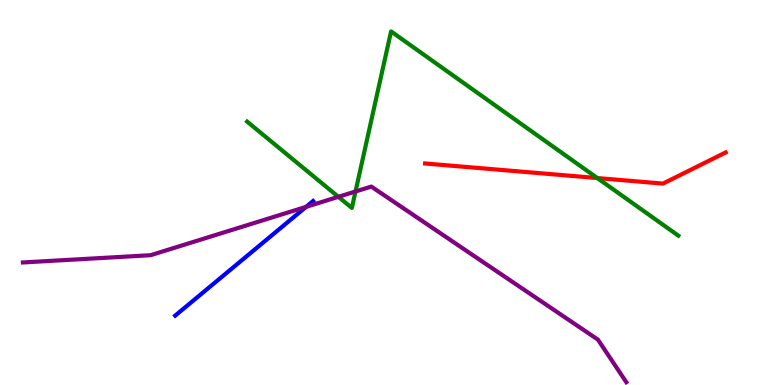[{'lines': ['blue', 'red'], 'intersections': []}, {'lines': ['green', 'red'], 'intersections': [{'x': 7.71, 'y': 5.38}]}, {'lines': ['purple', 'red'], 'intersections': []}, {'lines': ['blue', 'green'], 'intersections': []}, {'lines': ['blue', 'purple'], 'intersections': [{'x': 3.95, 'y': 4.63}]}, {'lines': ['green', 'purple'], 'intersections': [{'x': 4.37, 'y': 4.89}, {'x': 4.59, 'y': 5.03}]}]